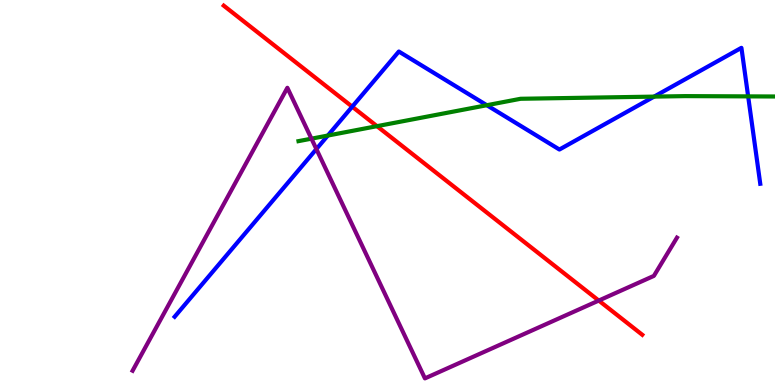[{'lines': ['blue', 'red'], 'intersections': [{'x': 4.54, 'y': 7.23}]}, {'lines': ['green', 'red'], 'intersections': [{'x': 4.86, 'y': 6.72}]}, {'lines': ['purple', 'red'], 'intersections': [{'x': 7.73, 'y': 2.19}]}, {'lines': ['blue', 'green'], 'intersections': [{'x': 4.23, 'y': 6.48}, {'x': 6.28, 'y': 7.27}, {'x': 8.44, 'y': 7.49}, {'x': 9.65, 'y': 7.5}]}, {'lines': ['blue', 'purple'], 'intersections': [{'x': 4.08, 'y': 6.13}]}, {'lines': ['green', 'purple'], 'intersections': [{'x': 4.02, 'y': 6.4}]}]